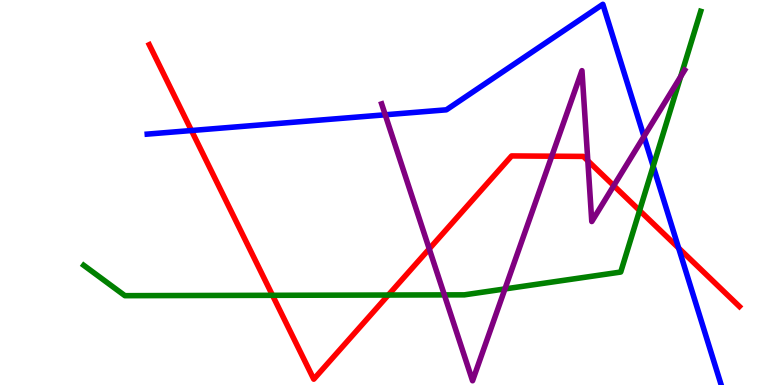[{'lines': ['blue', 'red'], 'intersections': [{'x': 2.47, 'y': 6.61}, {'x': 8.76, 'y': 3.56}]}, {'lines': ['green', 'red'], 'intersections': [{'x': 3.52, 'y': 2.33}, {'x': 5.01, 'y': 2.34}, {'x': 8.25, 'y': 4.53}]}, {'lines': ['purple', 'red'], 'intersections': [{'x': 5.54, 'y': 3.54}, {'x': 7.12, 'y': 5.94}, {'x': 7.58, 'y': 5.82}, {'x': 7.92, 'y': 5.18}]}, {'lines': ['blue', 'green'], 'intersections': [{'x': 8.43, 'y': 5.68}]}, {'lines': ['blue', 'purple'], 'intersections': [{'x': 4.97, 'y': 7.02}, {'x': 8.31, 'y': 6.45}]}, {'lines': ['green', 'purple'], 'intersections': [{'x': 5.73, 'y': 2.34}, {'x': 6.52, 'y': 2.5}, {'x': 8.78, 'y': 8.01}]}]